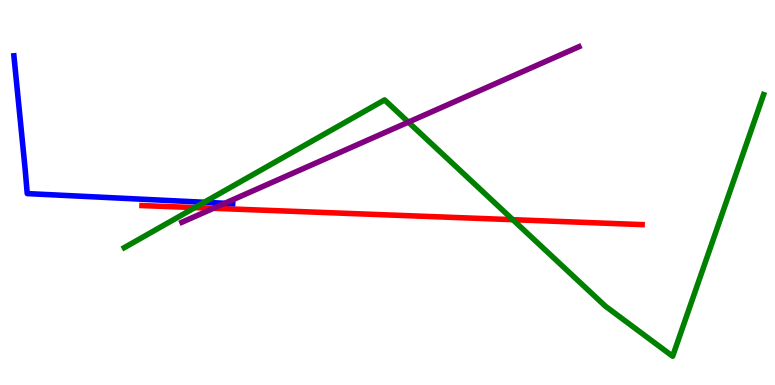[{'lines': ['blue', 'red'], 'intersections': []}, {'lines': ['green', 'red'], 'intersections': [{'x': 2.51, 'y': 4.61}, {'x': 6.62, 'y': 4.29}]}, {'lines': ['purple', 'red'], 'intersections': [{'x': 2.75, 'y': 4.59}]}, {'lines': ['blue', 'green'], 'intersections': [{'x': 2.64, 'y': 4.75}]}, {'lines': ['blue', 'purple'], 'intersections': [{'x': 2.9, 'y': 4.72}]}, {'lines': ['green', 'purple'], 'intersections': [{'x': 5.27, 'y': 6.83}]}]